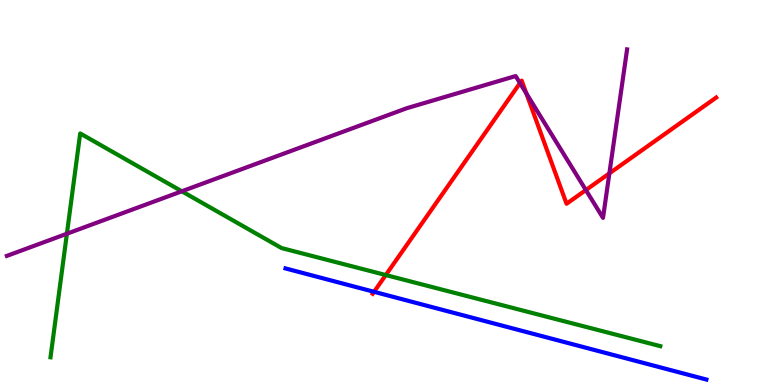[{'lines': ['blue', 'red'], 'intersections': [{'x': 4.83, 'y': 2.42}]}, {'lines': ['green', 'red'], 'intersections': [{'x': 4.98, 'y': 2.86}]}, {'lines': ['purple', 'red'], 'intersections': [{'x': 6.71, 'y': 7.84}, {'x': 6.79, 'y': 7.57}, {'x': 7.56, 'y': 5.06}, {'x': 7.86, 'y': 5.5}]}, {'lines': ['blue', 'green'], 'intersections': []}, {'lines': ['blue', 'purple'], 'intersections': []}, {'lines': ['green', 'purple'], 'intersections': [{'x': 0.863, 'y': 3.93}, {'x': 2.35, 'y': 5.03}]}]